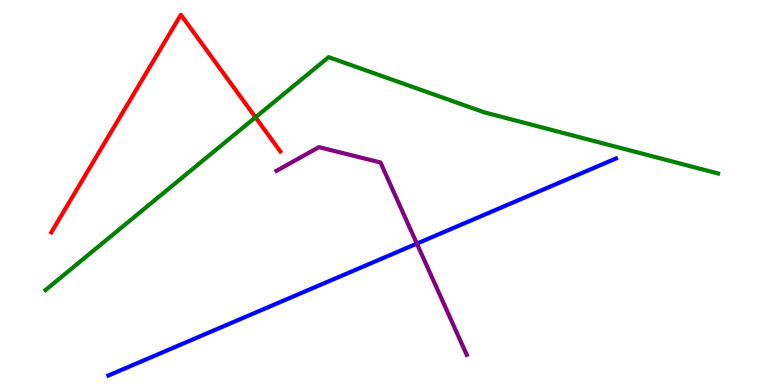[{'lines': ['blue', 'red'], 'intersections': []}, {'lines': ['green', 'red'], 'intersections': [{'x': 3.3, 'y': 6.95}]}, {'lines': ['purple', 'red'], 'intersections': []}, {'lines': ['blue', 'green'], 'intersections': []}, {'lines': ['blue', 'purple'], 'intersections': [{'x': 5.38, 'y': 3.67}]}, {'lines': ['green', 'purple'], 'intersections': []}]